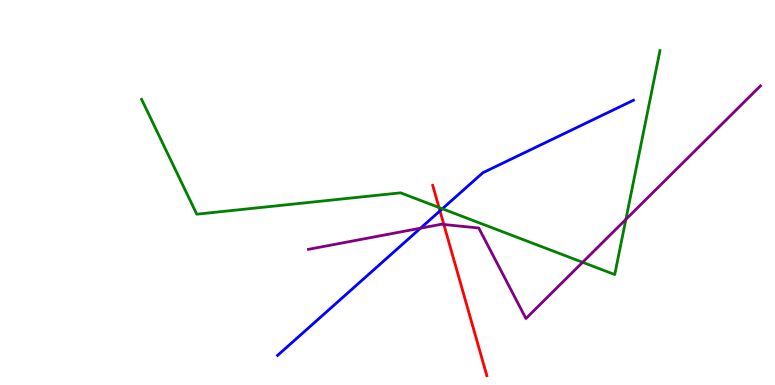[{'lines': ['blue', 'red'], 'intersections': [{'x': 5.68, 'y': 4.52}]}, {'lines': ['green', 'red'], 'intersections': [{'x': 5.66, 'y': 4.61}]}, {'lines': ['purple', 'red'], 'intersections': [{'x': 5.73, 'y': 4.17}]}, {'lines': ['blue', 'green'], 'intersections': [{'x': 5.71, 'y': 4.58}]}, {'lines': ['blue', 'purple'], 'intersections': [{'x': 5.43, 'y': 4.07}]}, {'lines': ['green', 'purple'], 'intersections': [{'x': 7.52, 'y': 3.19}, {'x': 8.08, 'y': 4.3}]}]